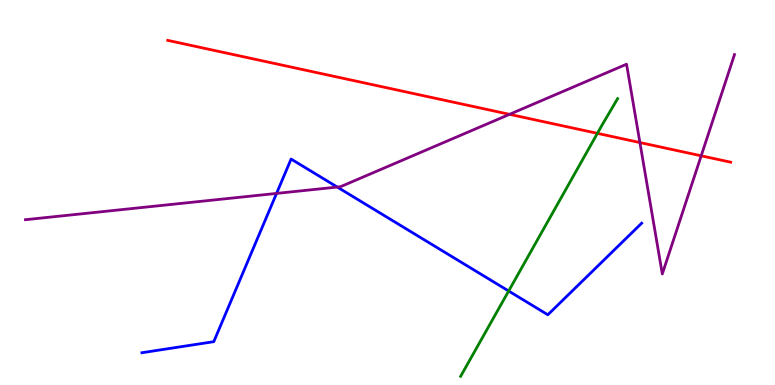[{'lines': ['blue', 'red'], 'intersections': []}, {'lines': ['green', 'red'], 'intersections': [{'x': 7.71, 'y': 6.54}]}, {'lines': ['purple', 'red'], 'intersections': [{'x': 6.57, 'y': 7.03}, {'x': 8.26, 'y': 6.3}, {'x': 9.05, 'y': 5.95}]}, {'lines': ['blue', 'green'], 'intersections': [{'x': 6.56, 'y': 2.44}]}, {'lines': ['blue', 'purple'], 'intersections': [{'x': 3.57, 'y': 4.98}, {'x': 4.35, 'y': 5.14}]}, {'lines': ['green', 'purple'], 'intersections': []}]